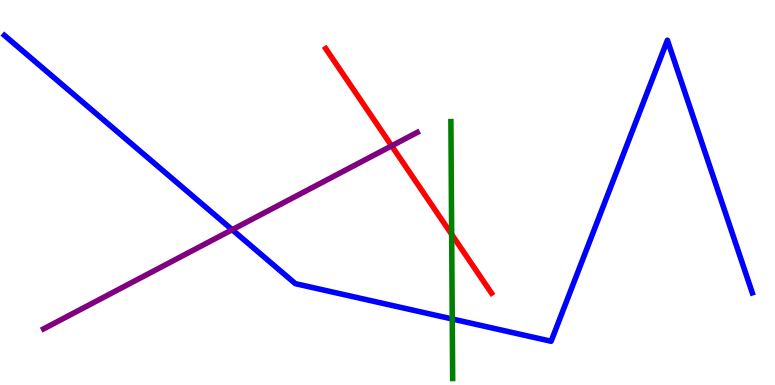[{'lines': ['blue', 'red'], 'intersections': []}, {'lines': ['green', 'red'], 'intersections': [{'x': 5.83, 'y': 3.91}]}, {'lines': ['purple', 'red'], 'intersections': [{'x': 5.05, 'y': 6.21}]}, {'lines': ['blue', 'green'], 'intersections': [{'x': 5.84, 'y': 1.71}]}, {'lines': ['blue', 'purple'], 'intersections': [{'x': 3.0, 'y': 4.03}]}, {'lines': ['green', 'purple'], 'intersections': []}]